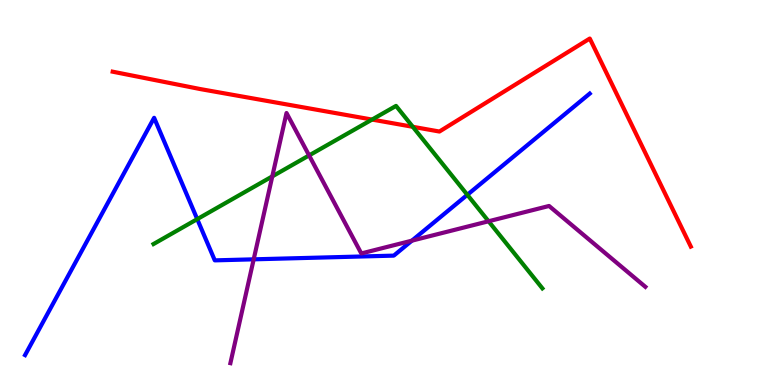[{'lines': ['blue', 'red'], 'intersections': []}, {'lines': ['green', 'red'], 'intersections': [{'x': 4.8, 'y': 6.89}, {'x': 5.33, 'y': 6.71}]}, {'lines': ['purple', 'red'], 'intersections': []}, {'lines': ['blue', 'green'], 'intersections': [{'x': 2.55, 'y': 4.31}, {'x': 6.03, 'y': 4.94}]}, {'lines': ['blue', 'purple'], 'intersections': [{'x': 3.27, 'y': 3.26}, {'x': 5.31, 'y': 3.75}]}, {'lines': ['green', 'purple'], 'intersections': [{'x': 3.51, 'y': 5.42}, {'x': 3.99, 'y': 5.96}, {'x': 6.3, 'y': 4.25}]}]